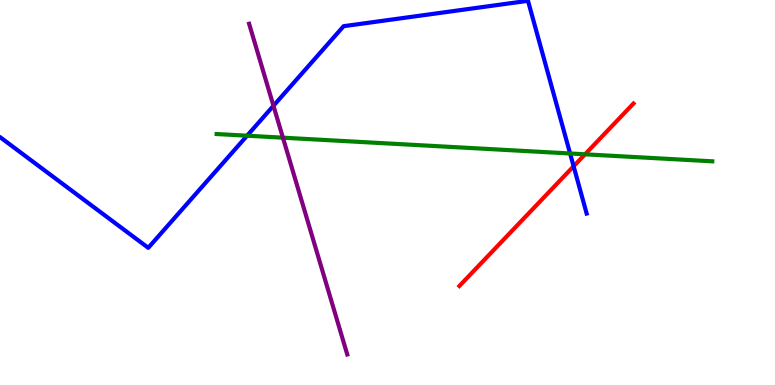[{'lines': ['blue', 'red'], 'intersections': [{'x': 7.4, 'y': 5.68}]}, {'lines': ['green', 'red'], 'intersections': [{'x': 7.55, 'y': 5.99}]}, {'lines': ['purple', 'red'], 'intersections': []}, {'lines': ['blue', 'green'], 'intersections': [{'x': 3.19, 'y': 6.48}, {'x': 7.36, 'y': 6.01}]}, {'lines': ['blue', 'purple'], 'intersections': [{'x': 3.53, 'y': 7.25}]}, {'lines': ['green', 'purple'], 'intersections': [{'x': 3.65, 'y': 6.42}]}]